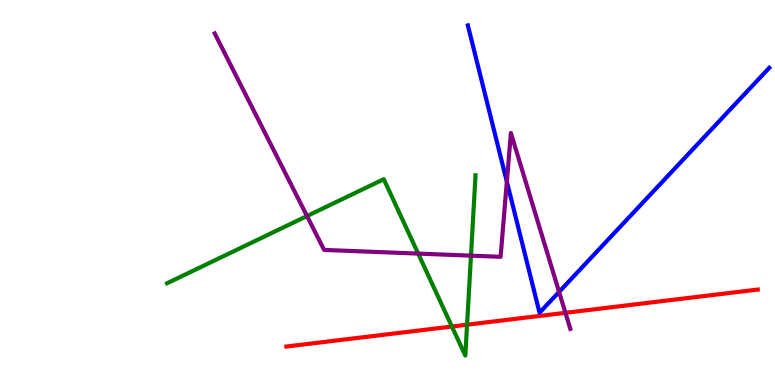[{'lines': ['blue', 'red'], 'intersections': []}, {'lines': ['green', 'red'], 'intersections': [{'x': 5.83, 'y': 1.52}, {'x': 6.03, 'y': 1.57}]}, {'lines': ['purple', 'red'], 'intersections': [{'x': 7.3, 'y': 1.88}]}, {'lines': ['blue', 'green'], 'intersections': []}, {'lines': ['blue', 'purple'], 'intersections': [{'x': 6.54, 'y': 5.28}, {'x': 7.21, 'y': 2.42}]}, {'lines': ['green', 'purple'], 'intersections': [{'x': 3.96, 'y': 4.39}, {'x': 5.4, 'y': 3.41}, {'x': 6.08, 'y': 3.36}]}]